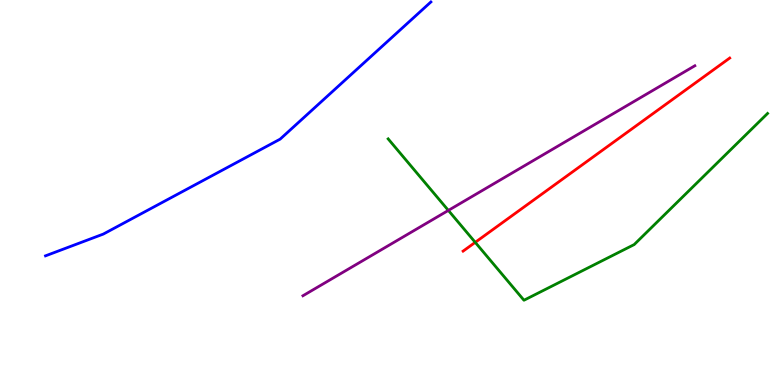[{'lines': ['blue', 'red'], 'intersections': []}, {'lines': ['green', 'red'], 'intersections': [{'x': 6.13, 'y': 3.71}]}, {'lines': ['purple', 'red'], 'intersections': []}, {'lines': ['blue', 'green'], 'intersections': []}, {'lines': ['blue', 'purple'], 'intersections': []}, {'lines': ['green', 'purple'], 'intersections': [{'x': 5.79, 'y': 4.53}]}]